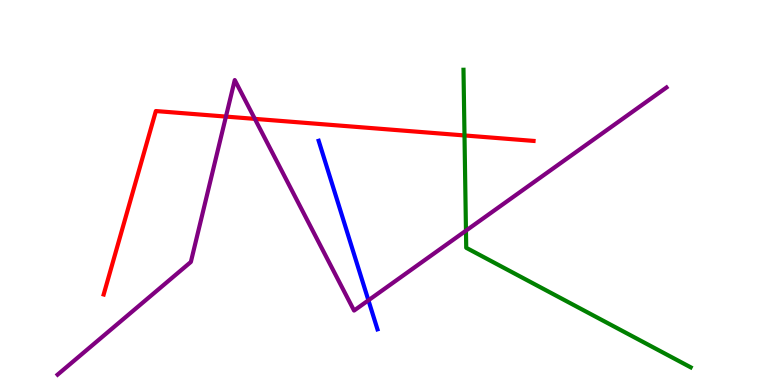[{'lines': ['blue', 'red'], 'intersections': []}, {'lines': ['green', 'red'], 'intersections': [{'x': 5.99, 'y': 6.48}]}, {'lines': ['purple', 'red'], 'intersections': [{'x': 2.92, 'y': 6.97}, {'x': 3.29, 'y': 6.91}]}, {'lines': ['blue', 'green'], 'intersections': []}, {'lines': ['blue', 'purple'], 'intersections': [{'x': 4.75, 'y': 2.2}]}, {'lines': ['green', 'purple'], 'intersections': [{'x': 6.01, 'y': 4.01}]}]